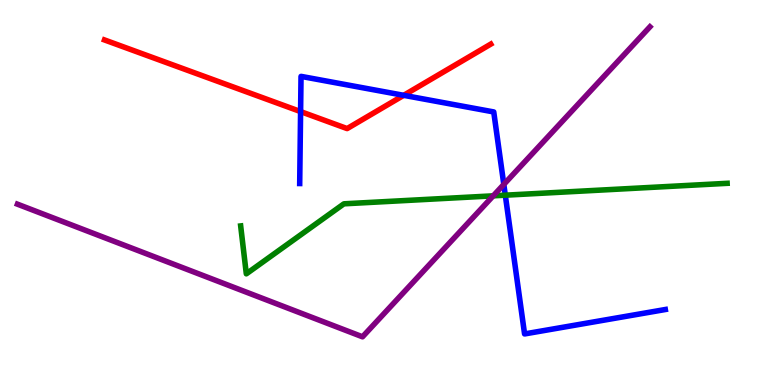[{'lines': ['blue', 'red'], 'intersections': [{'x': 3.88, 'y': 7.1}, {'x': 5.21, 'y': 7.52}]}, {'lines': ['green', 'red'], 'intersections': []}, {'lines': ['purple', 'red'], 'intersections': []}, {'lines': ['blue', 'green'], 'intersections': [{'x': 6.52, 'y': 4.93}]}, {'lines': ['blue', 'purple'], 'intersections': [{'x': 6.5, 'y': 5.21}]}, {'lines': ['green', 'purple'], 'intersections': [{'x': 6.36, 'y': 4.91}]}]